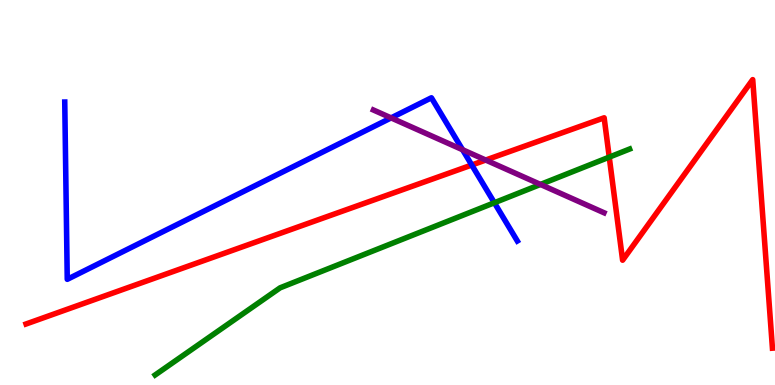[{'lines': ['blue', 'red'], 'intersections': [{'x': 6.09, 'y': 5.71}]}, {'lines': ['green', 'red'], 'intersections': [{'x': 7.86, 'y': 5.92}]}, {'lines': ['purple', 'red'], 'intersections': [{'x': 6.27, 'y': 5.84}]}, {'lines': ['blue', 'green'], 'intersections': [{'x': 6.38, 'y': 4.73}]}, {'lines': ['blue', 'purple'], 'intersections': [{'x': 5.05, 'y': 6.94}, {'x': 5.97, 'y': 6.11}]}, {'lines': ['green', 'purple'], 'intersections': [{'x': 6.97, 'y': 5.21}]}]